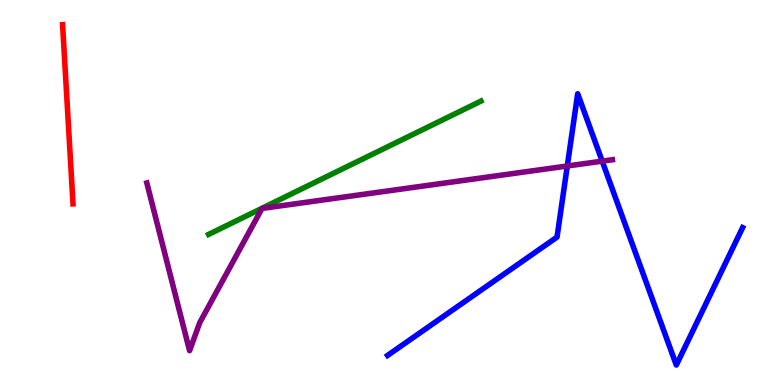[{'lines': ['blue', 'red'], 'intersections': []}, {'lines': ['green', 'red'], 'intersections': []}, {'lines': ['purple', 'red'], 'intersections': []}, {'lines': ['blue', 'green'], 'intersections': []}, {'lines': ['blue', 'purple'], 'intersections': [{'x': 7.32, 'y': 5.69}, {'x': 7.77, 'y': 5.81}]}, {'lines': ['green', 'purple'], 'intersections': []}]